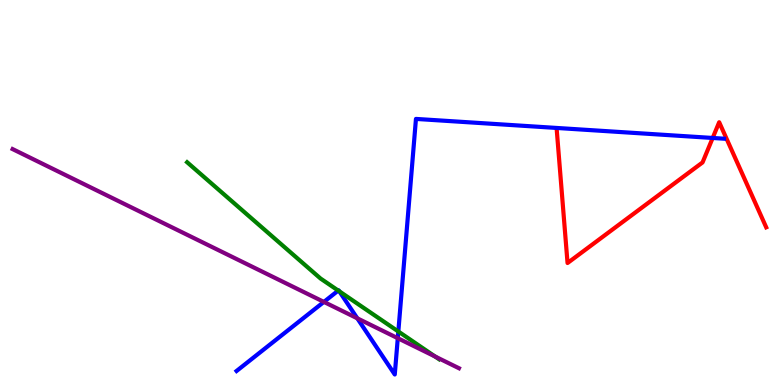[{'lines': ['blue', 'red'], 'intersections': [{'x': 9.2, 'y': 6.42}]}, {'lines': ['green', 'red'], 'intersections': []}, {'lines': ['purple', 'red'], 'intersections': []}, {'lines': ['blue', 'green'], 'intersections': [{'x': 4.36, 'y': 2.45}, {'x': 4.38, 'y': 2.43}, {'x': 5.14, 'y': 1.39}]}, {'lines': ['blue', 'purple'], 'intersections': [{'x': 4.18, 'y': 2.16}, {'x': 4.61, 'y': 1.73}, {'x': 5.13, 'y': 1.22}]}, {'lines': ['green', 'purple'], 'intersections': [{'x': 5.61, 'y': 0.741}]}]